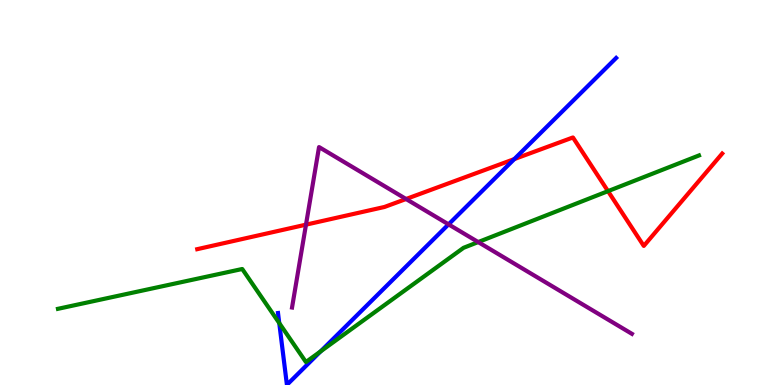[{'lines': ['blue', 'red'], 'intersections': [{'x': 6.64, 'y': 5.87}]}, {'lines': ['green', 'red'], 'intersections': [{'x': 7.85, 'y': 5.04}]}, {'lines': ['purple', 'red'], 'intersections': [{'x': 3.95, 'y': 4.16}, {'x': 5.24, 'y': 4.83}]}, {'lines': ['blue', 'green'], 'intersections': [{'x': 3.6, 'y': 1.61}, {'x': 4.14, 'y': 0.873}]}, {'lines': ['blue', 'purple'], 'intersections': [{'x': 5.79, 'y': 4.17}]}, {'lines': ['green', 'purple'], 'intersections': [{'x': 6.17, 'y': 3.71}]}]